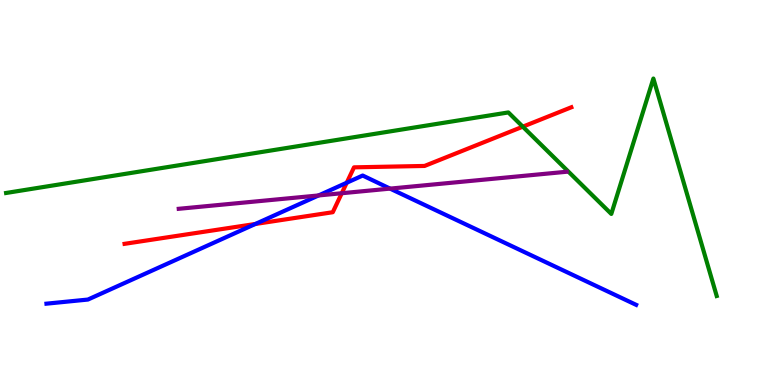[{'lines': ['blue', 'red'], 'intersections': [{'x': 3.29, 'y': 4.18}, {'x': 4.47, 'y': 5.25}]}, {'lines': ['green', 'red'], 'intersections': [{'x': 6.75, 'y': 6.71}]}, {'lines': ['purple', 'red'], 'intersections': [{'x': 4.41, 'y': 4.98}]}, {'lines': ['blue', 'green'], 'intersections': []}, {'lines': ['blue', 'purple'], 'intersections': [{'x': 4.11, 'y': 4.92}, {'x': 5.03, 'y': 5.1}]}, {'lines': ['green', 'purple'], 'intersections': []}]